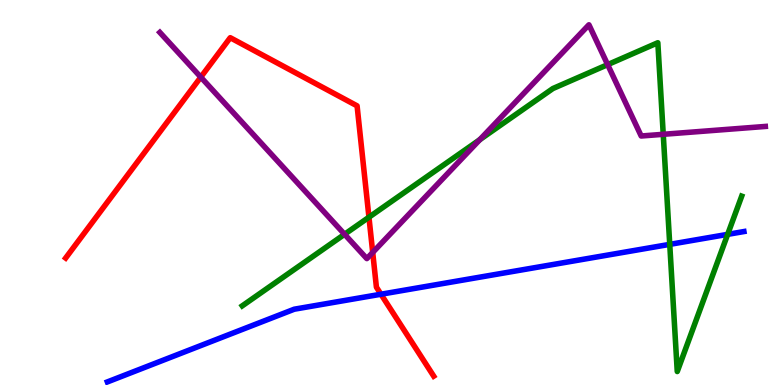[{'lines': ['blue', 'red'], 'intersections': [{'x': 4.92, 'y': 2.36}]}, {'lines': ['green', 'red'], 'intersections': [{'x': 4.76, 'y': 4.36}]}, {'lines': ['purple', 'red'], 'intersections': [{'x': 2.59, 'y': 8.0}, {'x': 4.81, 'y': 3.44}]}, {'lines': ['blue', 'green'], 'intersections': [{'x': 8.64, 'y': 3.65}, {'x': 9.39, 'y': 3.91}]}, {'lines': ['blue', 'purple'], 'intersections': []}, {'lines': ['green', 'purple'], 'intersections': [{'x': 4.45, 'y': 3.91}, {'x': 6.19, 'y': 6.37}, {'x': 7.84, 'y': 8.32}, {'x': 8.56, 'y': 6.51}]}]